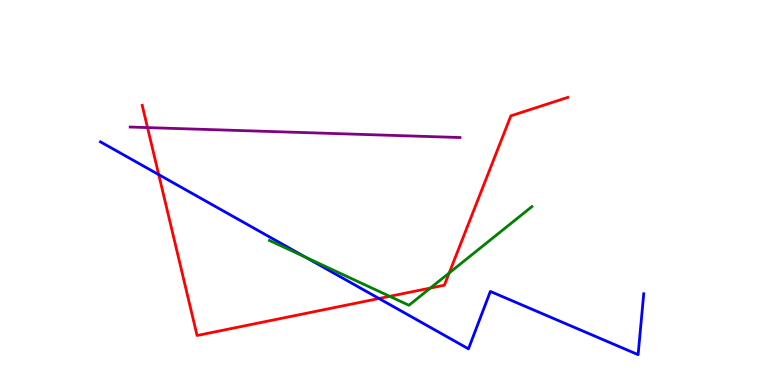[{'lines': ['blue', 'red'], 'intersections': [{'x': 2.05, 'y': 5.46}, {'x': 4.89, 'y': 2.25}]}, {'lines': ['green', 'red'], 'intersections': [{'x': 5.03, 'y': 2.3}, {'x': 5.55, 'y': 2.52}, {'x': 5.8, 'y': 2.91}]}, {'lines': ['purple', 'red'], 'intersections': [{'x': 1.9, 'y': 6.69}]}, {'lines': ['blue', 'green'], 'intersections': [{'x': 3.95, 'y': 3.32}]}, {'lines': ['blue', 'purple'], 'intersections': []}, {'lines': ['green', 'purple'], 'intersections': []}]